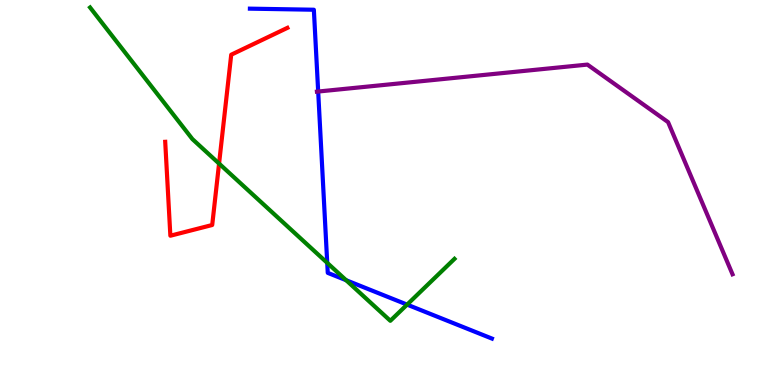[{'lines': ['blue', 'red'], 'intersections': []}, {'lines': ['green', 'red'], 'intersections': [{'x': 2.83, 'y': 5.75}]}, {'lines': ['purple', 'red'], 'intersections': []}, {'lines': ['blue', 'green'], 'intersections': [{'x': 4.22, 'y': 3.17}, {'x': 4.47, 'y': 2.72}, {'x': 5.25, 'y': 2.09}]}, {'lines': ['blue', 'purple'], 'intersections': [{'x': 4.11, 'y': 7.62}]}, {'lines': ['green', 'purple'], 'intersections': []}]